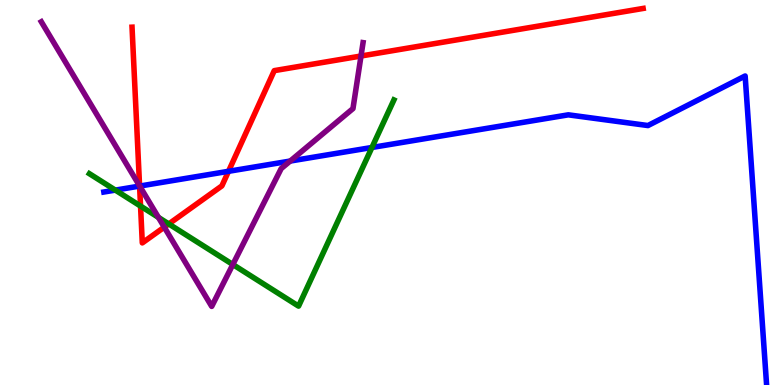[{'lines': ['blue', 'red'], 'intersections': [{'x': 1.8, 'y': 5.17}, {'x': 2.95, 'y': 5.55}]}, {'lines': ['green', 'red'], 'intersections': [{'x': 1.81, 'y': 4.65}, {'x': 2.18, 'y': 4.18}]}, {'lines': ['purple', 'red'], 'intersections': [{'x': 1.8, 'y': 5.17}, {'x': 2.12, 'y': 4.1}, {'x': 4.66, 'y': 8.55}]}, {'lines': ['blue', 'green'], 'intersections': [{'x': 1.49, 'y': 5.06}, {'x': 4.8, 'y': 6.17}]}, {'lines': ['blue', 'purple'], 'intersections': [{'x': 1.8, 'y': 5.17}, {'x': 3.74, 'y': 5.82}]}, {'lines': ['green', 'purple'], 'intersections': [{'x': 2.04, 'y': 4.35}, {'x': 3.0, 'y': 3.13}]}]